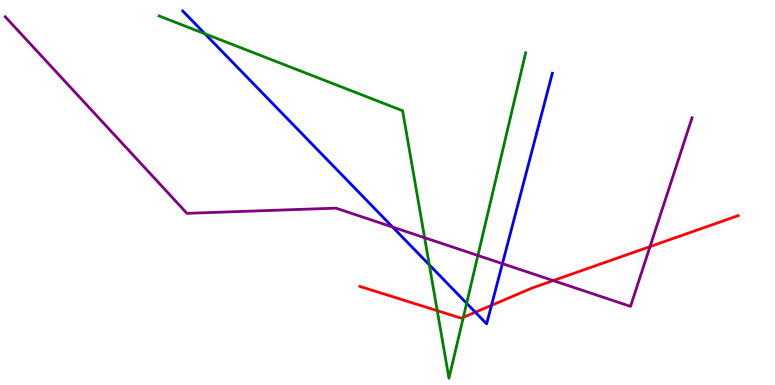[{'lines': ['blue', 'red'], 'intersections': [{'x': 6.13, 'y': 1.89}, {'x': 6.34, 'y': 2.07}]}, {'lines': ['green', 'red'], 'intersections': [{'x': 5.64, 'y': 1.93}, {'x': 5.98, 'y': 1.76}]}, {'lines': ['purple', 'red'], 'intersections': [{'x': 7.14, 'y': 2.71}, {'x': 8.39, 'y': 3.59}]}, {'lines': ['blue', 'green'], 'intersections': [{'x': 2.64, 'y': 9.12}, {'x': 5.54, 'y': 3.12}, {'x': 6.02, 'y': 2.12}]}, {'lines': ['blue', 'purple'], 'intersections': [{'x': 5.07, 'y': 4.1}, {'x': 6.48, 'y': 3.15}]}, {'lines': ['green', 'purple'], 'intersections': [{'x': 5.48, 'y': 3.83}, {'x': 6.17, 'y': 3.36}]}]